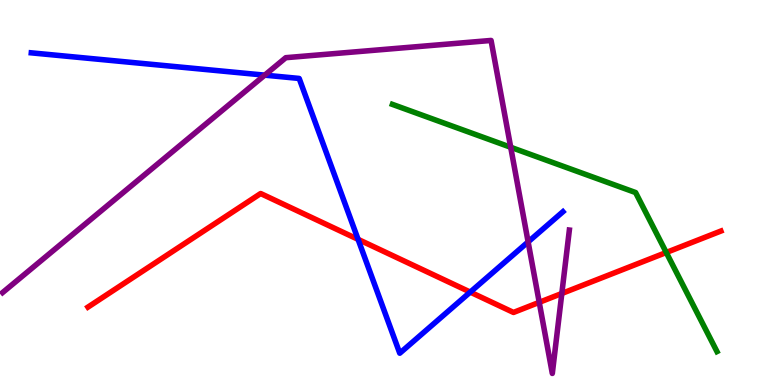[{'lines': ['blue', 'red'], 'intersections': [{'x': 4.62, 'y': 3.78}, {'x': 6.07, 'y': 2.41}]}, {'lines': ['green', 'red'], 'intersections': [{'x': 8.6, 'y': 3.44}]}, {'lines': ['purple', 'red'], 'intersections': [{'x': 6.96, 'y': 2.15}, {'x': 7.25, 'y': 2.38}]}, {'lines': ['blue', 'green'], 'intersections': []}, {'lines': ['blue', 'purple'], 'intersections': [{'x': 3.42, 'y': 8.05}, {'x': 6.81, 'y': 3.72}]}, {'lines': ['green', 'purple'], 'intersections': [{'x': 6.59, 'y': 6.17}]}]